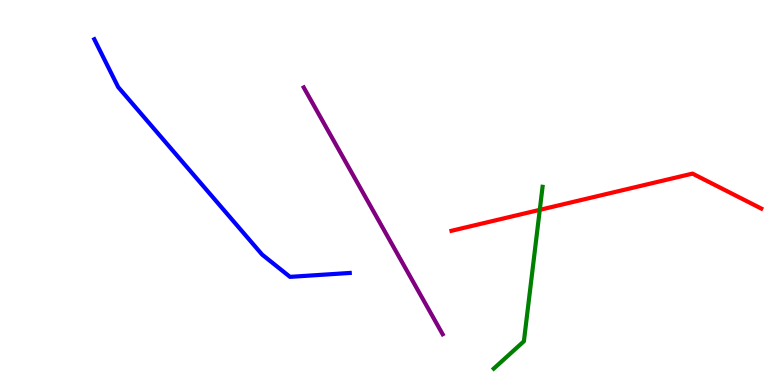[{'lines': ['blue', 'red'], 'intersections': []}, {'lines': ['green', 'red'], 'intersections': [{'x': 6.96, 'y': 4.55}]}, {'lines': ['purple', 'red'], 'intersections': []}, {'lines': ['blue', 'green'], 'intersections': []}, {'lines': ['blue', 'purple'], 'intersections': []}, {'lines': ['green', 'purple'], 'intersections': []}]